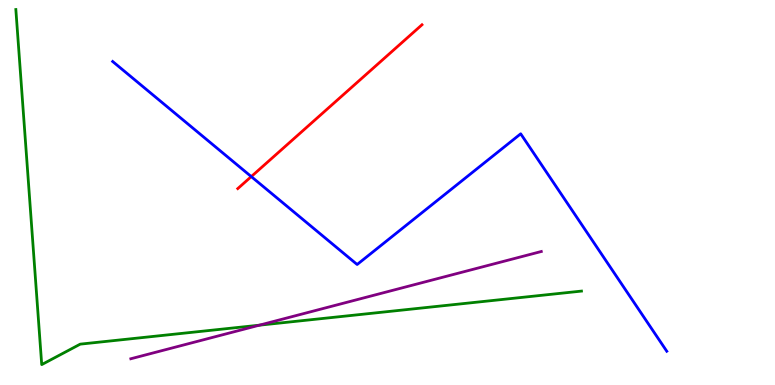[{'lines': ['blue', 'red'], 'intersections': [{'x': 3.24, 'y': 5.41}]}, {'lines': ['green', 'red'], 'intersections': []}, {'lines': ['purple', 'red'], 'intersections': []}, {'lines': ['blue', 'green'], 'intersections': []}, {'lines': ['blue', 'purple'], 'intersections': []}, {'lines': ['green', 'purple'], 'intersections': [{'x': 3.35, 'y': 1.55}]}]